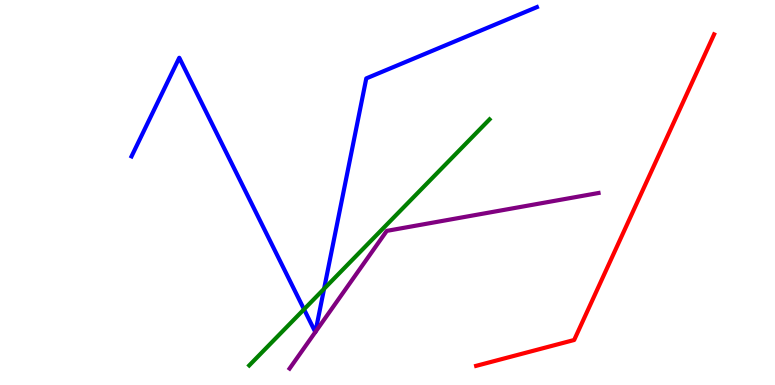[{'lines': ['blue', 'red'], 'intersections': []}, {'lines': ['green', 'red'], 'intersections': []}, {'lines': ['purple', 'red'], 'intersections': []}, {'lines': ['blue', 'green'], 'intersections': [{'x': 3.92, 'y': 1.97}, {'x': 4.18, 'y': 2.5}]}, {'lines': ['blue', 'purple'], 'intersections': [{'x': 4.07, 'y': 1.37}, {'x': 4.07, 'y': 1.38}]}, {'lines': ['green', 'purple'], 'intersections': []}]